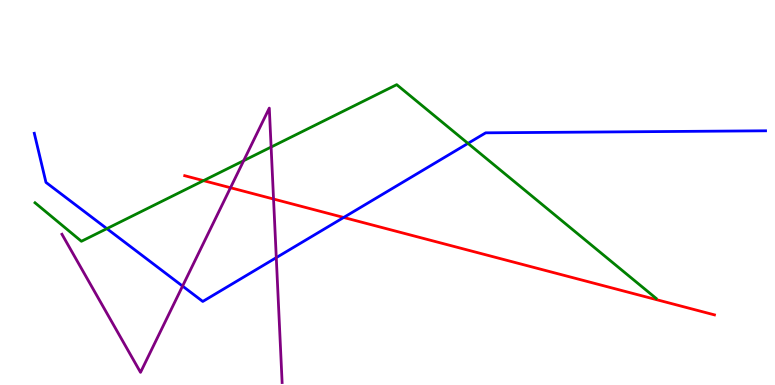[{'lines': ['blue', 'red'], 'intersections': [{'x': 4.43, 'y': 4.35}]}, {'lines': ['green', 'red'], 'intersections': [{'x': 2.63, 'y': 5.31}]}, {'lines': ['purple', 'red'], 'intersections': [{'x': 2.97, 'y': 5.12}, {'x': 3.53, 'y': 4.83}]}, {'lines': ['blue', 'green'], 'intersections': [{'x': 1.38, 'y': 4.06}, {'x': 6.04, 'y': 6.28}]}, {'lines': ['blue', 'purple'], 'intersections': [{'x': 2.36, 'y': 2.57}, {'x': 3.56, 'y': 3.31}]}, {'lines': ['green', 'purple'], 'intersections': [{'x': 3.14, 'y': 5.83}, {'x': 3.5, 'y': 6.18}]}]